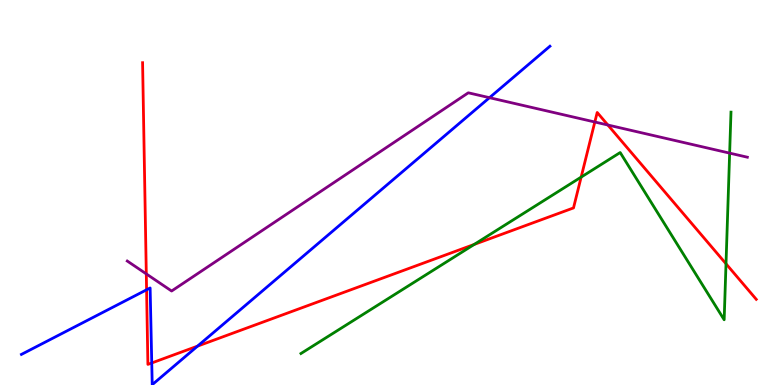[{'lines': ['blue', 'red'], 'intersections': [{'x': 1.89, 'y': 2.47}, {'x': 1.96, 'y': 0.572}, {'x': 2.55, 'y': 1.01}]}, {'lines': ['green', 'red'], 'intersections': [{'x': 6.12, 'y': 3.65}, {'x': 7.5, 'y': 5.4}, {'x': 9.37, 'y': 3.15}]}, {'lines': ['purple', 'red'], 'intersections': [{'x': 1.89, 'y': 2.89}, {'x': 7.68, 'y': 6.83}, {'x': 7.84, 'y': 6.75}]}, {'lines': ['blue', 'green'], 'intersections': []}, {'lines': ['blue', 'purple'], 'intersections': [{'x': 6.32, 'y': 7.46}]}, {'lines': ['green', 'purple'], 'intersections': [{'x': 9.41, 'y': 6.02}]}]